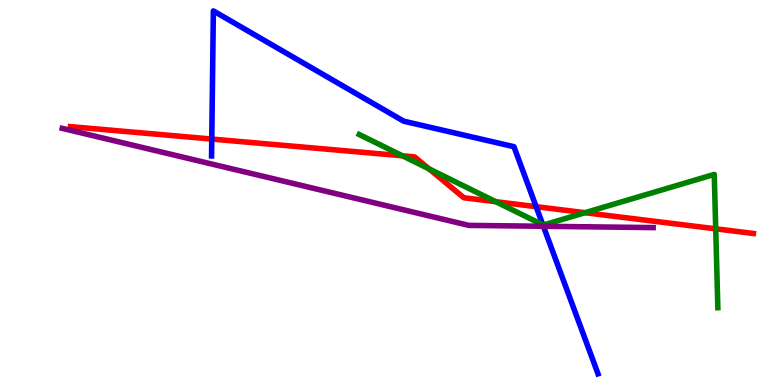[{'lines': ['blue', 'red'], 'intersections': [{'x': 2.73, 'y': 6.39}, {'x': 6.92, 'y': 4.63}]}, {'lines': ['green', 'red'], 'intersections': [{'x': 5.19, 'y': 5.95}, {'x': 5.54, 'y': 5.61}, {'x': 6.4, 'y': 4.76}, {'x': 7.55, 'y': 4.48}, {'x': 9.24, 'y': 4.06}]}, {'lines': ['purple', 'red'], 'intersections': []}, {'lines': ['blue', 'green'], 'intersections': [{'x': 7.0, 'y': 4.16}]}, {'lines': ['blue', 'purple'], 'intersections': [{'x': 7.01, 'y': 4.12}]}, {'lines': ['green', 'purple'], 'intersections': []}]